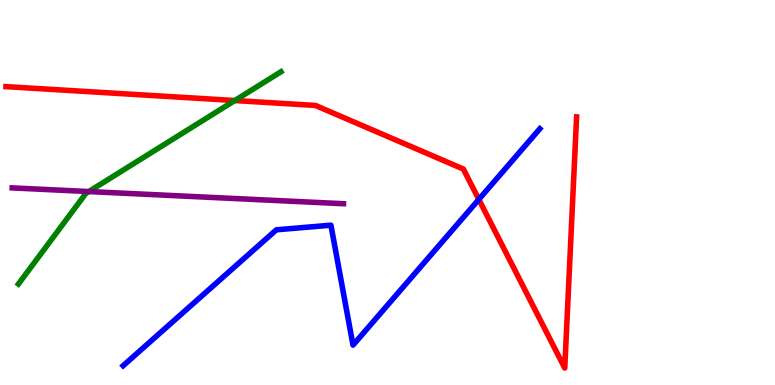[{'lines': ['blue', 'red'], 'intersections': [{'x': 6.18, 'y': 4.82}]}, {'lines': ['green', 'red'], 'intersections': [{'x': 3.03, 'y': 7.39}]}, {'lines': ['purple', 'red'], 'intersections': []}, {'lines': ['blue', 'green'], 'intersections': []}, {'lines': ['blue', 'purple'], 'intersections': []}, {'lines': ['green', 'purple'], 'intersections': [{'x': 1.15, 'y': 5.02}]}]